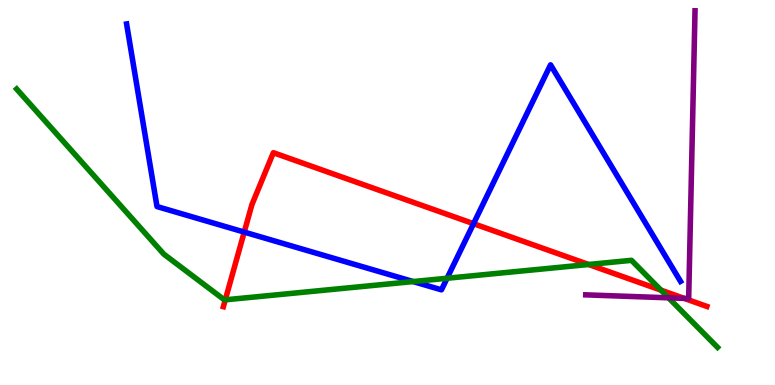[{'lines': ['blue', 'red'], 'intersections': [{'x': 3.15, 'y': 3.97}, {'x': 6.11, 'y': 4.19}]}, {'lines': ['green', 'red'], 'intersections': [{'x': 2.91, 'y': 2.21}, {'x': 7.6, 'y': 3.13}, {'x': 8.53, 'y': 2.46}]}, {'lines': ['purple', 'red'], 'intersections': [{'x': 8.83, 'y': 2.25}]}, {'lines': ['blue', 'green'], 'intersections': [{'x': 5.33, 'y': 2.69}, {'x': 5.77, 'y': 2.77}]}, {'lines': ['blue', 'purple'], 'intersections': []}, {'lines': ['green', 'purple'], 'intersections': [{'x': 8.63, 'y': 2.26}]}]